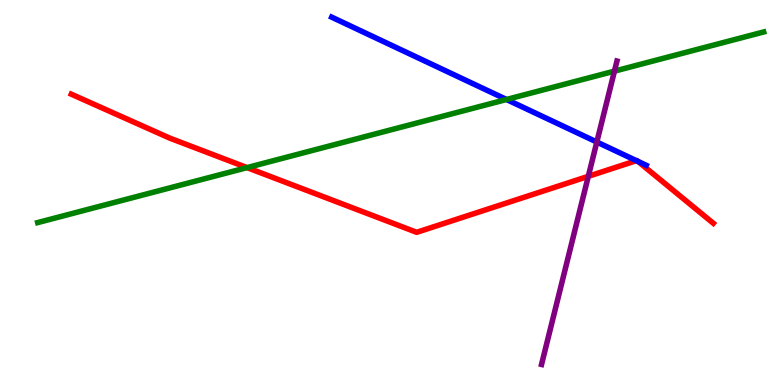[{'lines': ['blue', 'red'], 'intersections': [{'x': 8.21, 'y': 5.83}, {'x': 8.23, 'y': 5.81}]}, {'lines': ['green', 'red'], 'intersections': [{'x': 3.19, 'y': 5.65}]}, {'lines': ['purple', 'red'], 'intersections': [{'x': 7.59, 'y': 5.42}]}, {'lines': ['blue', 'green'], 'intersections': [{'x': 6.54, 'y': 7.42}]}, {'lines': ['blue', 'purple'], 'intersections': [{'x': 7.7, 'y': 6.31}]}, {'lines': ['green', 'purple'], 'intersections': [{'x': 7.93, 'y': 8.15}]}]